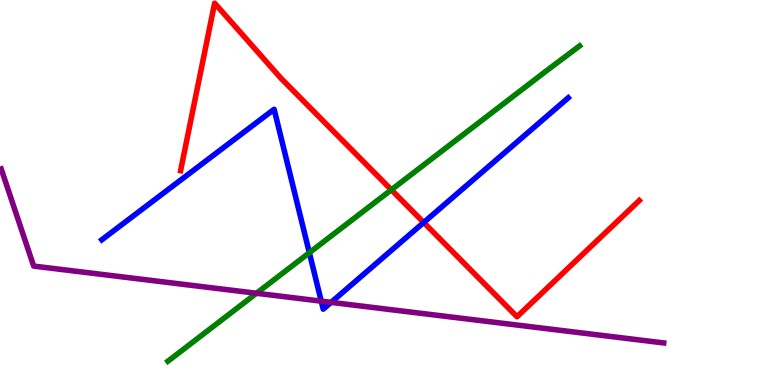[{'lines': ['blue', 'red'], 'intersections': [{'x': 5.47, 'y': 4.22}]}, {'lines': ['green', 'red'], 'intersections': [{'x': 5.05, 'y': 5.07}]}, {'lines': ['purple', 'red'], 'intersections': []}, {'lines': ['blue', 'green'], 'intersections': [{'x': 3.99, 'y': 3.44}]}, {'lines': ['blue', 'purple'], 'intersections': [{'x': 4.15, 'y': 2.18}, {'x': 4.27, 'y': 2.15}]}, {'lines': ['green', 'purple'], 'intersections': [{'x': 3.31, 'y': 2.38}]}]